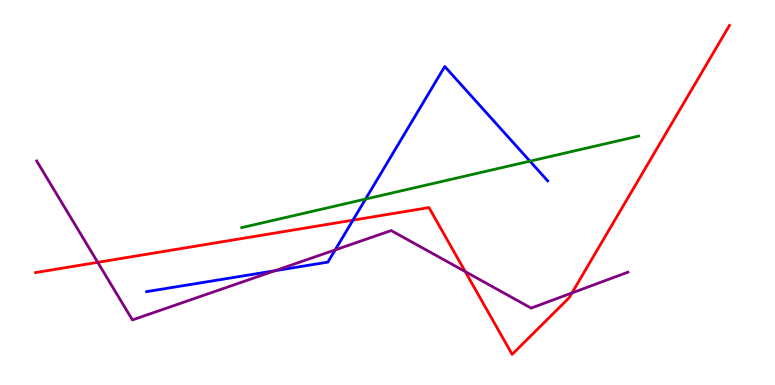[{'lines': ['blue', 'red'], 'intersections': [{'x': 4.55, 'y': 4.28}]}, {'lines': ['green', 'red'], 'intersections': []}, {'lines': ['purple', 'red'], 'intersections': [{'x': 1.26, 'y': 3.19}, {'x': 6.0, 'y': 2.95}, {'x': 7.38, 'y': 2.39}]}, {'lines': ['blue', 'green'], 'intersections': [{'x': 4.72, 'y': 4.83}, {'x': 6.84, 'y': 5.81}]}, {'lines': ['blue', 'purple'], 'intersections': [{'x': 3.55, 'y': 2.97}, {'x': 4.32, 'y': 3.51}]}, {'lines': ['green', 'purple'], 'intersections': []}]